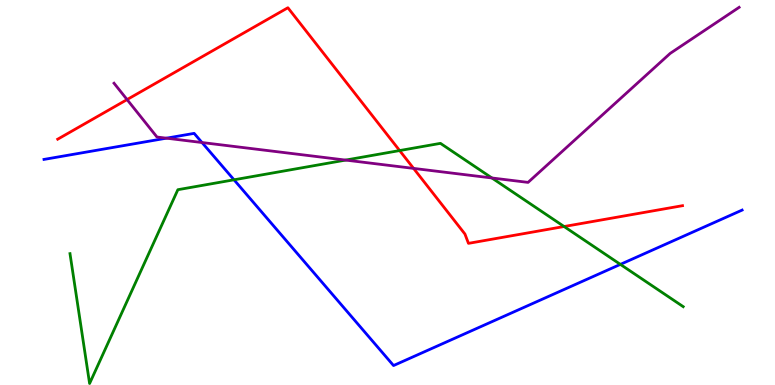[{'lines': ['blue', 'red'], 'intersections': []}, {'lines': ['green', 'red'], 'intersections': [{'x': 5.16, 'y': 6.09}, {'x': 7.28, 'y': 4.12}]}, {'lines': ['purple', 'red'], 'intersections': [{'x': 1.64, 'y': 7.41}, {'x': 5.34, 'y': 5.63}]}, {'lines': ['blue', 'green'], 'intersections': [{'x': 3.02, 'y': 5.33}, {'x': 8.0, 'y': 3.13}]}, {'lines': ['blue', 'purple'], 'intersections': [{'x': 2.15, 'y': 6.41}, {'x': 2.61, 'y': 6.3}]}, {'lines': ['green', 'purple'], 'intersections': [{'x': 4.46, 'y': 5.84}, {'x': 6.35, 'y': 5.38}]}]